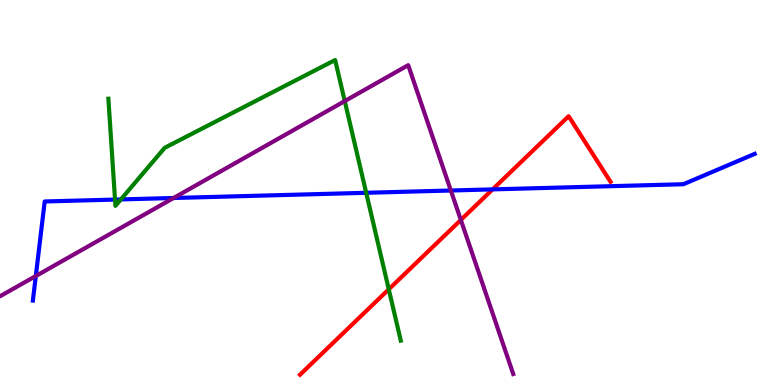[{'lines': ['blue', 'red'], 'intersections': [{'x': 6.36, 'y': 5.08}]}, {'lines': ['green', 'red'], 'intersections': [{'x': 5.02, 'y': 2.49}]}, {'lines': ['purple', 'red'], 'intersections': [{'x': 5.95, 'y': 4.29}]}, {'lines': ['blue', 'green'], 'intersections': [{'x': 1.48, 'y': 4.82}, {'x': 1.56, 'y': 4.82}, {'x': 4.73, 'y': 4.99}]}, {'lines': ['blue', 'purple'], 'intersections': [{'x': 0.462, 'y': 2.83}, {'x': 2.24, 'y': 4.86}, {'x': 5.82, 'y': 5.05}]}, {'lines': ['green', 'purple'], 'intersections': [{'x': 4.45, 'y': 7.37}]}]